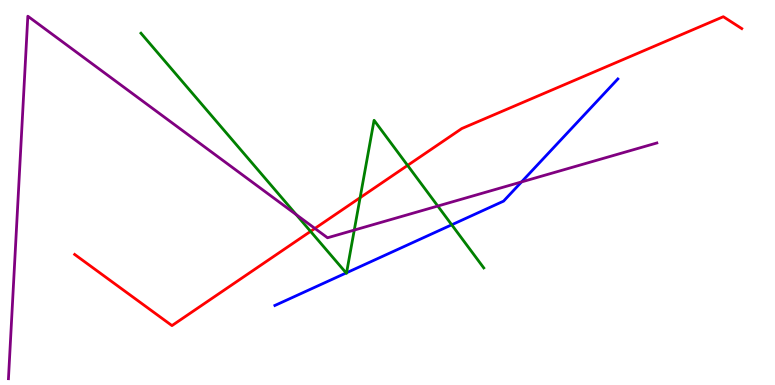[{'lines': ['blue', 'red'], 'intersections': []}, {'lines': ['green', 'red'], 'intersections': [{'x': 4.01, 'y': 3.99}, {'x': 4.65, 'y': 4.87}, {'x': 5.26, 'y': 5.7}]}, {'lines': ['purple', 'red'], 'intersections': [{'x': 4.06, 'y': 4.07}]}, {'lines': ['blue', 'green'], 'intersections': [{'x': 4.47, 'y': 2.91}, {'x': 4.47, 'y': 2.92}, {'x': 5.83, 'y': 4.16}]}, {'lines': ['blue', 'purple'], 'intersections': [{'x': 6.73, 'y': 5.27}]}, {'lines': ['green', 'purple'], 'intersections': [{'x': 3.82, 'y': 4.43}, {'x': 4.57, 'y': 4.02}, {'x': 5.65, 'y': 4.65}]}]